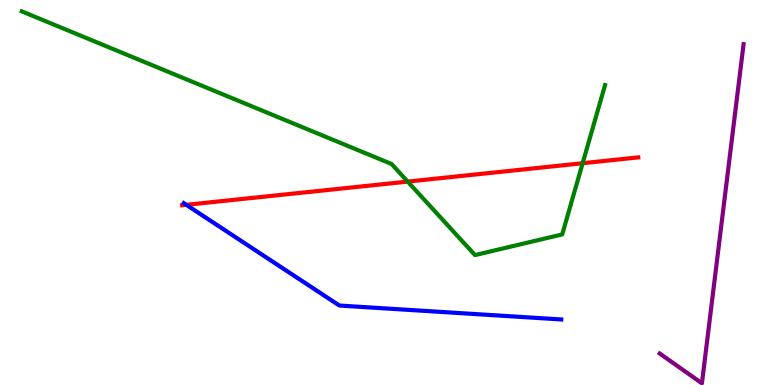[{'lines': ['blue', 'red'], 'intersections': [{'x': 2.4, 'y': 4.68}]}, {'lines': ['green', 'red'], 'intersections': [{'x': 5.26, 'y': 5.28}, {'x': 7.52, 'y': 5.76}]}, {'lines': ['purple', 'red'], 'intersections': []}, {'lines': ['blue', 'green'], 'intersections': []}, {'lines': ['blue', 'purple'], 'intersections': []}, {'lines': ['green', 'purple'], 'intersections': []}]